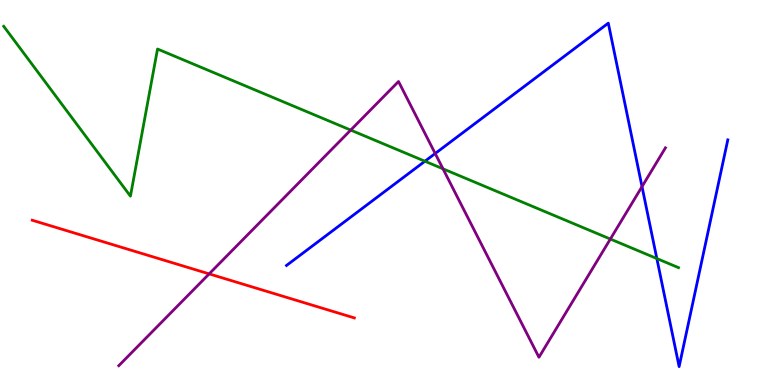[{'lines': ['blue', 'red'], 'intersections': []}, {'lines': ['green', 'red'], 'intersections': []}, {'lines': ['purple', 'red'], 'intersections': [{'x': 2.7, 'y': 2.89}]}, {'lines': ['blue', 'green'], 'intersections': [{'x': 5.48, 'y': 5.81}, {'x': 8.48, 'y': 3.28}]}, {'lines': ['blue', 'purple'], 'intersections': [{'x': 5.62, 'y': 6.01}, {'x': 8.28, 'y': 5.15}]}, {'lines': ['green', 'purple'], 'intersections': [{'x': 4.53, 'y': 6.62}, {'x': 5.72, 'y': 5.62}, {'x': 7.88, 'y': 3.79}]}]